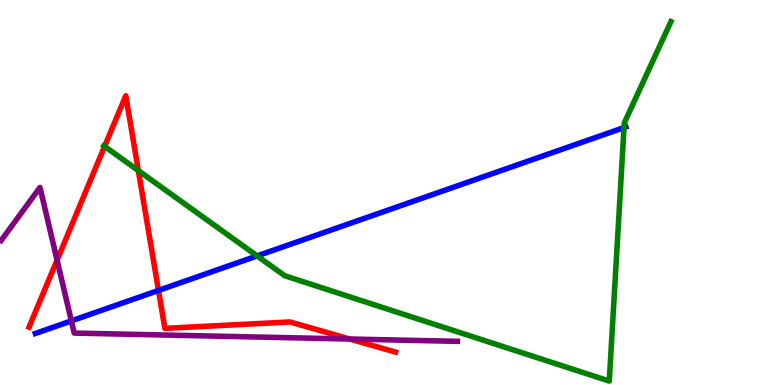[{'lines': ['blue', 'red'], 'intersections': [{'x': 2.04, 'y': 2.46}]}, {'lines': ['green', 'red'], 'intersections': [{'x': 1.35, 'y': 6.2}, {'x': 1.79, 'y': 5.57}]}, {'lines': ['purple', 'red'], 'intersections': [{'x': 0.736, 'y': 3.24}, {'x': 4.51, 'y': 1.19}]}, {'lines': ['blue', 'green'], 'intersections': [{'x': 3.32, 'y': 3.35}, {'x': 8.05, 'y': 6.69}]}, {'lines': ['blue', 'purple'], 'intersections': [{'x': 0.921, 'y': 1.67}]}, {'lines': ['green', 'purple'], 'intersections': []}]